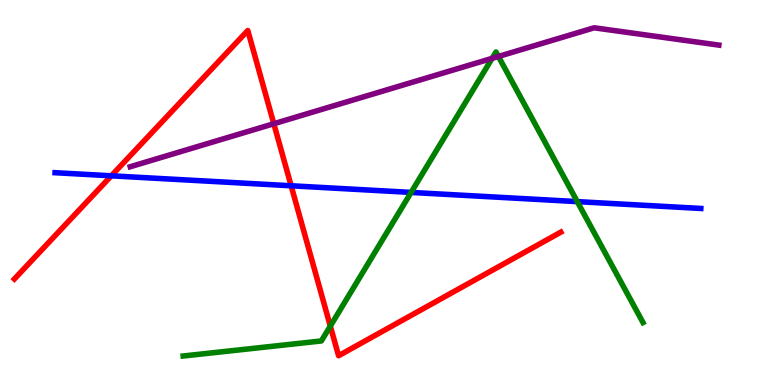[{'lines': ['blue', 'red'], 'intersections': [{'x': 1.44, 'y': 5.43}, {'x': 3.76, 'y': 5.17}]}, {'lines': ['green', 'red'], 'intersections': [{'x': 4.26, 'y': 1.53}]}, {'lines': ['purple', 'red'], 'intersections': [{'x': 3.53, 'y': 6.79}]}, {'lines': ['blue', 'green'], 'intersections': [{'x': 5.3, 'y': 5.0}, {'x': 7.45, 'y': 4.76}]}, {'lines': ['blue', 'purple'], 'intersections': []}, {'lines': ['green', 'purple'], 'intersections': [{'x': 6.35, 'y': 8.48}, {'x': 6.43, 'y': 8.53}]}]